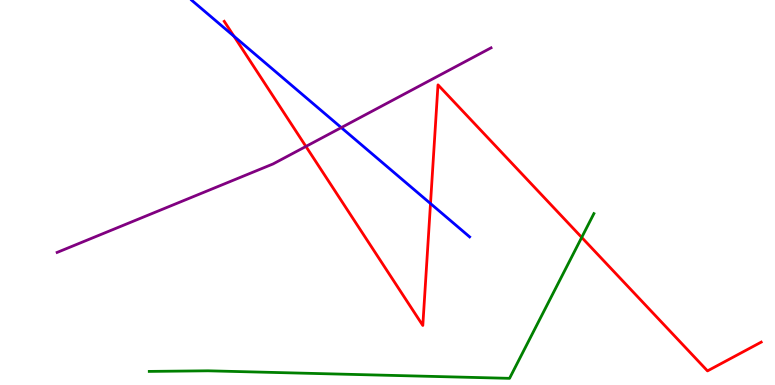[{'lines': ['blue', 'red'], 'intersections': [{'x': 3.02, 'y': 9.06}, {'x': 5.55, 'y': 4.71}]}, {'lines': ['green', 'red'], 'intersections': [{'x': 7.51, 'y': 3.83}]}, {'lines': ['purple', 'red'], 'intersections': [{'x': 3.95, 'y': 6.2}]}, {'lines': ['blue', 'green'], 'intersections': []}, {'lines': ['blue', 'purple'], 'intersections': [{'x': 4.4, 'y': 6.69}]}, {'lines': ['green', 'purple'], 'intersections': []}]